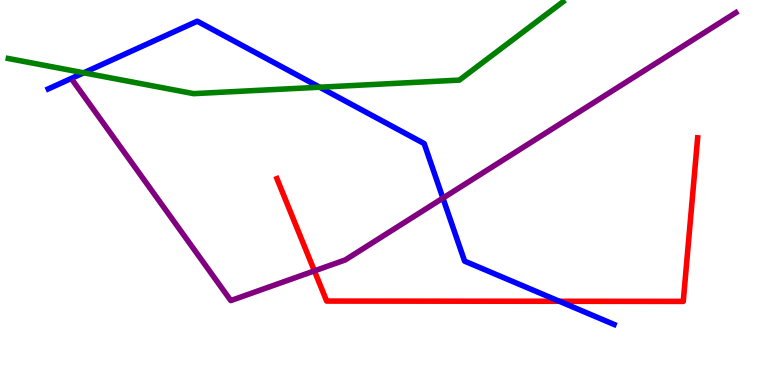[{'lines': ['blue', 'red'], 'intersections': [{'x': 7.22, 'y': 2.17}]}, {'lines': ['green', 'red'], 'intersections': []}, {'lines': ['purple', 'red'], 'intersections': [{'x': 4.06, 'y': 2.96}]}, {'lines': ['blue', 'green'], 'intersections': [{'x': 1.08, 'y': 8.11}, {'x': 4.12, 'y': 7.73}]}, {'lines': ['blue', 'purple'], 'intersections': [{'x': 5.72, 'y': 4.85}]}, {'lines': ['green', 'purple'], 'intersections': []}]